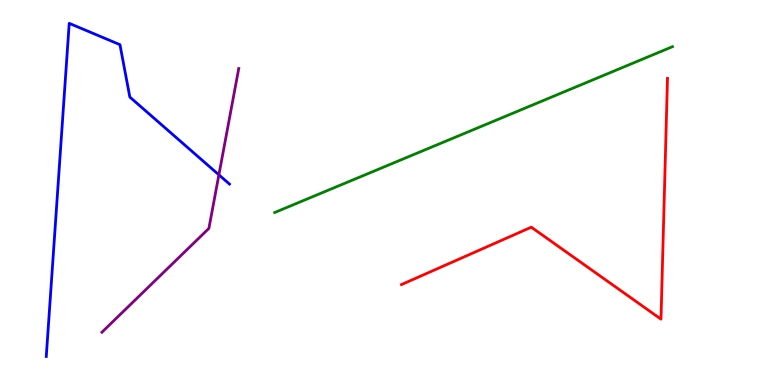[{'lines': ['blue', 'red'], 'intersections': []}, {'lines': ['green', 'red'], 'intersections': []}, {'lines': ['purple', 'red'], 'intersections': []}, {'lines': ['blue', 'green'], 'intersections': []}, {'lines': ['blue', 'purple'], 'intersections': [{'x': 2.82, 'y': 5.46}]}, {'lines': ['green', 'purple'], 'intersections': []}]